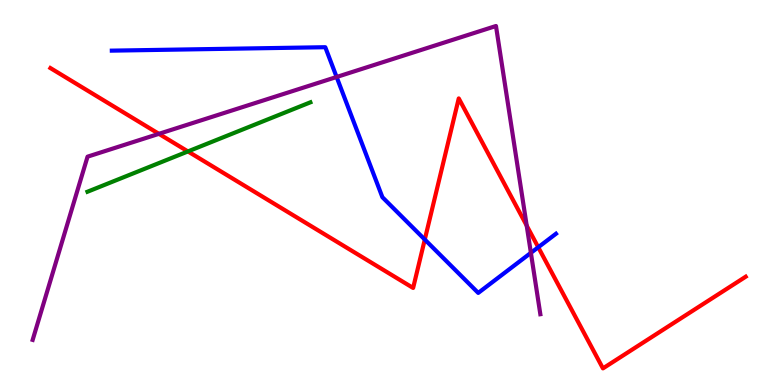[{'lines': ['blue', 'red'], 'intersections': [{'x': 5.48, 'y': 3.78}, {'x': 6.95, 'y': 3.58}]}, {'lines': ['green', 'red'], 'intersections': [{'x': 2.42, 'y': 6.07}]}, {'lines': ['purple', 'red'], 'intersections': [{'x': 2.05, 'y': 6.52}, {'x': 6.8, 'y': 4.14}]}, {'lines': ['blue', 'green'], 'intersections': []}, {'lines': ['blue', 'purple'], 'intersections': [{'x': 4.34, 'y': 8.0}, {'x': 6.85, 'y': 3.43}]}, {'lines': ['green', 'purple'], 'intersections': []}]